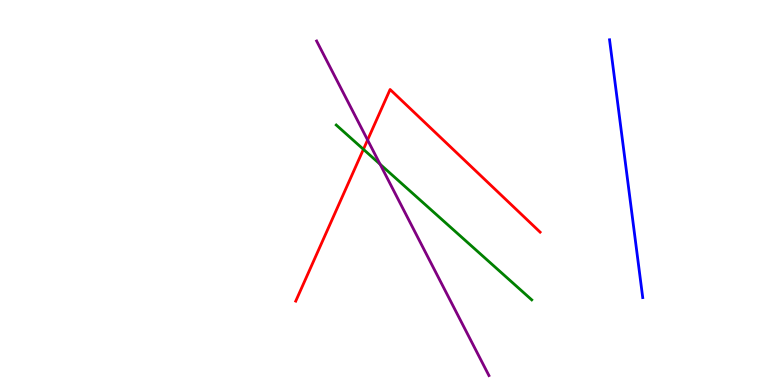[{'lines': ['blue', 'red'], 'intersections': []}, {'lines': ['green', 'red'], 'intersections': [{'x': 4.69, 'y': 6.12}]}, {'lines': ['purple', 'red'], 'intersections': [{'x': 4.74, 'y': 6.36}]}, {'lines': ['blue', 'green'], 'intersections': []}, {'lines': ['blue', 'purple'], 'intersections': []}, {'lines': ['green', 'purple'], 'intersections': [{'x': 4.9, 'y': 5.73}]}]